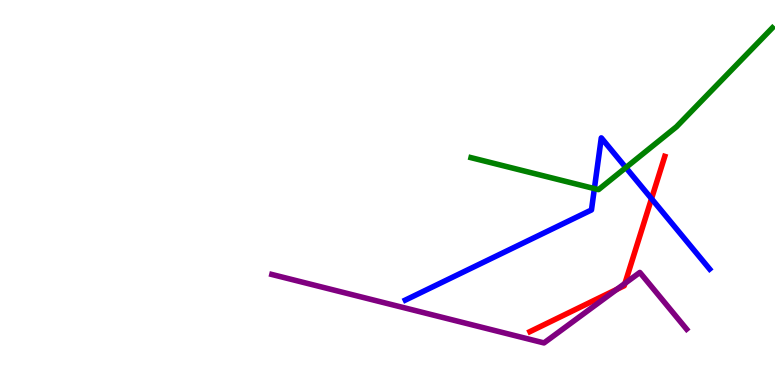[{'lines': ['blue', 'red'], 'intersections': [{'x': 8.41, 'y': 4.84}]}, {'lines': ['green', 'red'], 'intersections': []}, {'lines': ['purple', 'red'], 'intersections': [{'x': 7.96, 'y': 2.49}, {'x': 8.06, 'y': 2.64}]}, {'lines': ['blue', 'green'], 'intersections': [{'x': 7.67, 'y': 5.1}, {'x': 8.08, 'y': 5.65}]}, {'lines': ['blue', 'purple'], 'intersections': []}, {'lines': ['green', 'purple'], 'intersections': []}]